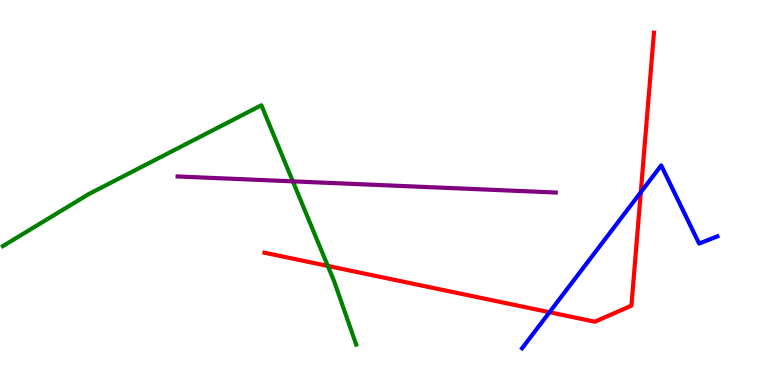[{'lines': ['blue', 'red'], 'intersections': [{'x': 7.09, 'y': 1.89}, {'x': 8.27, 'y': 5.01}]}, {'lines': ['green', 'red'], 'intersections': [{'x': 4.23, 'y': 3.09}]}, {'lines': ['purple', 'red'], 'intersections': []}, {'lines': ['blue', 'green'], 'intersections': []}, {'lines': ['blue', 'purple'], 'intersections': []}, {'lines': ['green', 'purple'], 'intersections': [{'x': 3.78, 'y': 5.29}]}]